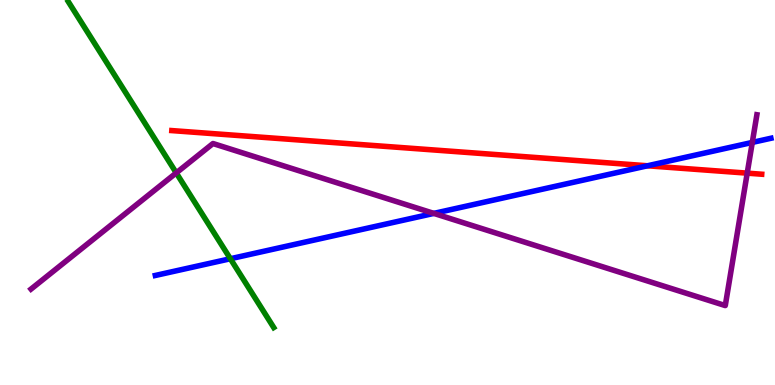[{'lines': ['blue', 'red'], 'intersections': [{'x': 8.35, 'y': 5.69}]}, {'lines': ['green', 'red'], 'intersections': []}, {'lines': ['purple', 'red'], 'intersections': [{'x': 9.64, 'y': 5.5}]}, {'lines': ['blue', 'green'], 'intersections': [{'x': 2.97, 'y': 3.28}]}, {'lines': ['blue', 'purple'], 'intersections': [{'x': 5.6, 'y': 4.46}, {'x': 9.71, 'y': 6.3}]}, {'lines': ['green', 'purple'], 'intersections': [{'x': 2.27, 'y': 5.51}]}]